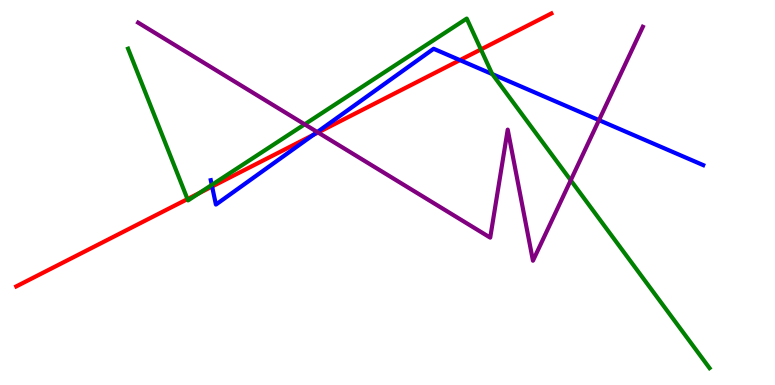[{'lines': ['blue', 'red'], 'intersections': [{'x': 2.74, 'y': 5.16}, {'x': 4.04, 'y': 6.49}, {'x': 5.93, 'y': 8.44}]}, {'lines': ['green', 'red'], 'intersections': [{'x': 2.42, 'y': 4.83}, {'x': 2.57, 'y': 4.99}, {'x': 6.21, 'y': 8.72}]}, {'lines': ['purple', 'red'], 'intersections': [{'x': 4.1, 'y': 6.56}]}, {'lines': ['blue', 'green'], 'intersections': [{'x': 2.73, 'y': 5.2}, {'x': 6.35, 'y': 8.08}]}, {'lines': ['blue', 'purple'], 'intersections': [{'x': 4.09, 'y': 6.57}, {'x': 7.73, 'y': 6.88}]}, {'lines': ['green', 'purple'], 'intersections': [{'x': 3.93, 'y': 6.77}, {'x': 7.36, 'y': 5.32}]}]